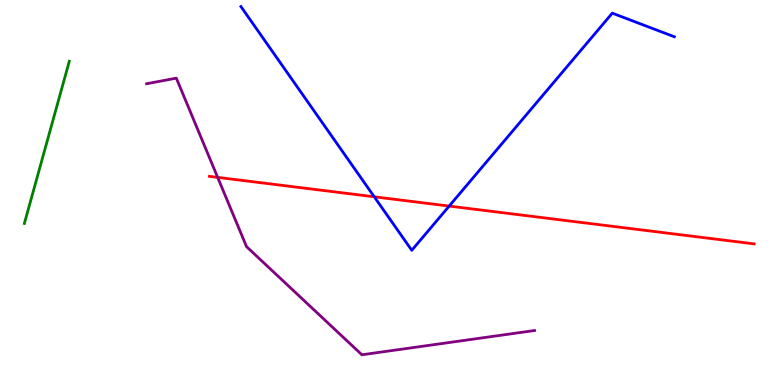[{'lines': ['blue', 'red'], 'intersections': [{'x': 4.83, 'y': 4.89}, {'x': 5.8, 'y': 4.65}]}, {'lines': ['green', 'red'], 'intersections': []}, {'lines': ['purple', 'red'], 'intersections': [{'x': 2.81, 'y': 5.39}]}, {'lines': ['blue', 'green'], 'intersections': []}, {'lines': ['blue', 'purple'], 'intersections': []}, {'lines': ['green', 'purple'], 'intersections': []}]